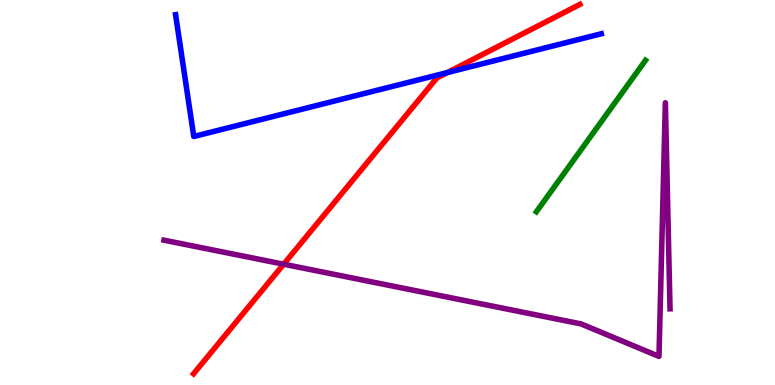[{'lines': ['blue', 'red'], 'intersections': [{'x': 5.77, 'y': 8.12}]}, {'lines': ['green', 'red'], 'intersections': []}, {'lines': ['purple', 'red'], 'intersections': [{'x': 3.66, 'y': 3.14}]}, {'lines': ['blue', 'green'], 'intersections': []}, {'lines': ['blue', 'purple'], 'intersections': []}, {'lines': ['green', 'purple'], 'intersections': []}]